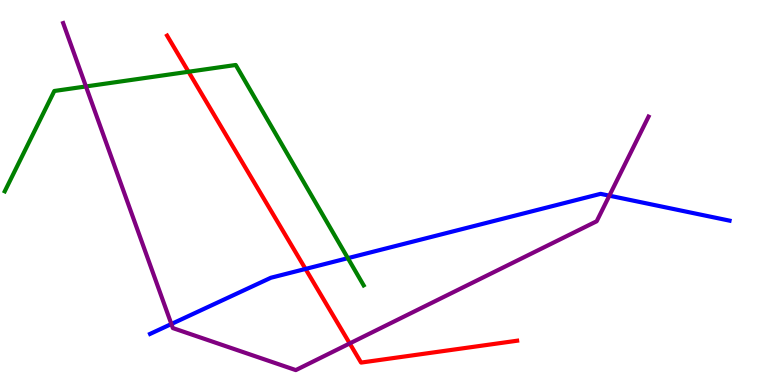[{'lines': ['blue', 'red'], 'intersections': [{'x': 3.94, 'y': 3.01}]}, {'lines': ['green', 'red'], 'intersections': [{'x': 2.43, 'y': 8.14}]}, {'lines': ['purple', 'red'], 'intersections': [{'x': 4.51, 'y': 1.08}]}, {'lines': ['blue', 'green'], 'intersections': [{'x': 4.49, 'y': 3.29}]}, {'lines': ['blue', 'purple'], 'intersections': [{'x': 2.21, 'y': 1.58}, {'x': 7.86, 'y': 4.92}]}, {'lines': ['green', 'purple'], 'intersections': [{'x': 1.11, 'y': 7.75}]}]